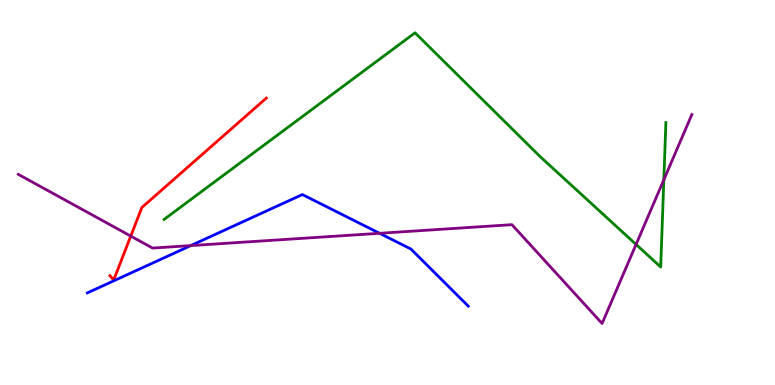[{'lines': ['blue', 'red'], 'intersections': []}, {'lines': ['green', 'red'], 'intersections': []}, {'lines': ['purple', 'red'], 'intersections': [{'x': 1.69, 'y': 3.87}]}, {'lines': ['blue', 'green'], 'intersections': []}, {'lines': ['blue', 'purple'], 'intersections': [{'x': 2.46, 'y': 3.62}, {'x': 4.9, 'y': 3.94}]}, {'lines': ['green', 'purple'], 'intersections': [{'x': 8.21, 'y': 3.65}, {'x': 8.57, 'y': 5.33}]}]